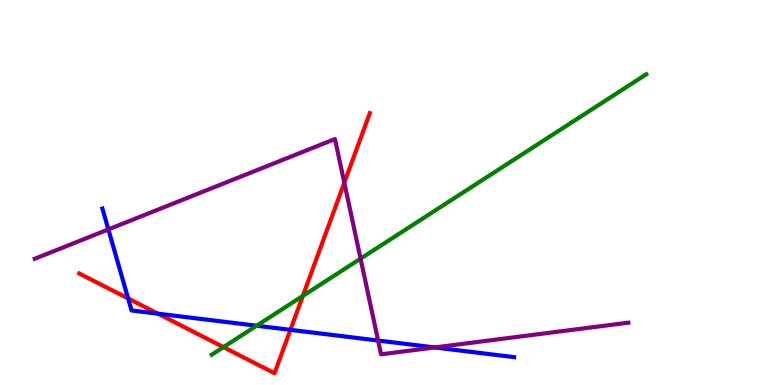[{'lines': ['blue', 'red'], 'intersections': [{'x': 1.65, 'y': 2.25}, {'x': 2.04, 'y': 1.85}, {'x': 3.75, 'y': 1.43}]}, {'lines': ['green', 'red'], 'intersections': [{'x': 2.88, 'y': 0.984}, {'x': 3.91, 'y': 2.31}]}, {'lines': ['purple', 'red'], 'intersections': [{'x': 4.44, 'y': 5.25}]}, {'lines': ['blue', 'green'], 'intersections': [{'x': 3.31, 'y': 1.54}]}, {'lines': ['blue', 'purple'], 'intersections': [{'x': 1.4, 'y': 4.04}, {'x': 4.88, 'y': 1.15}, {'x': 5.61, 'y': 0.975}]}, {'lines': ['green', 'purple'], 'intersections': [{'x': 4.65, 'y': 3.28}]}]